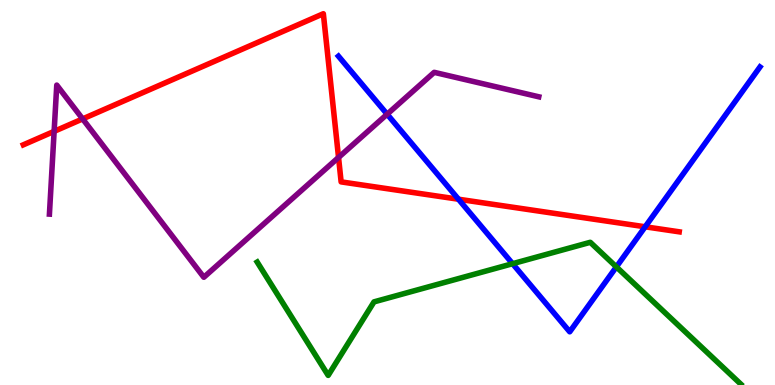[{'lines': ['blue', 'red'], 'intersections': [{'x': 5.92, 'y': 4.83}, {'x': 8.32, 'y': 4.11}]}, {'lines': ['green', 'red'], 'intersections': []}, {'lines': ['purple', 'red'], 'intersections': [{'x': 0.698, 'y': 6.59}, {'x': 1.07, 'y': 6.91}, {'x': 4.37, 'y': 5.91}]}, {'lines': ['blue', 'green'], 'intersections': [{'x': 6.61, 'y': 3.15}, {'x': 7.95, 'y': 3.07}]}, {'lines': ['blue', 'purple'], 'intersections': [{'x': 5.0, 'y': 7.03}]}, {'lines': ['green', 'purple'], 'intersections': []}]